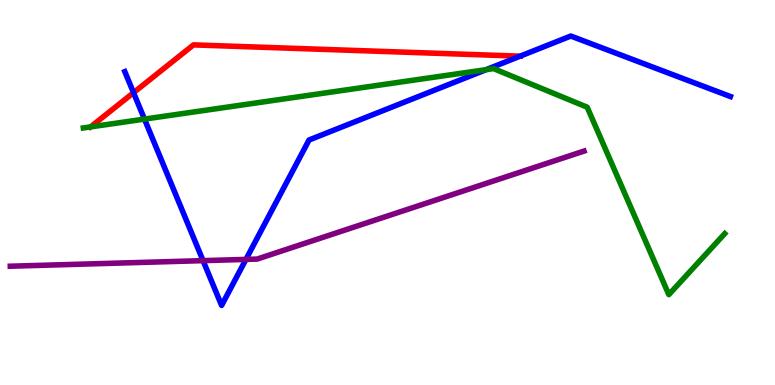[{'lines': ['blue', 'red'], 'intersections': [{'x': 1.72, 'y': 7.59}, {'x': 6.71, 'y': 8.54}]}, {'lines': ['green', 'red'], 'intersections': [{'x': 1.17, 'y': 6.7}]}, {'lines': ['purple', 'red'], 'intersections': []}, {'lines': ['blue', 'green'], 'intersections': [{'x': 1.86, 'y': 6.91}, {'x': 6.27, 'y': 8.19}]}, {'lines': ['blue', 'purple'], 'intersections': [{'x': 2.62, 'y': 3.23}, {'x': 3.17, 'y': 3.26}]}, {'lines': ['green', 'purple'], 'intersections': []}]